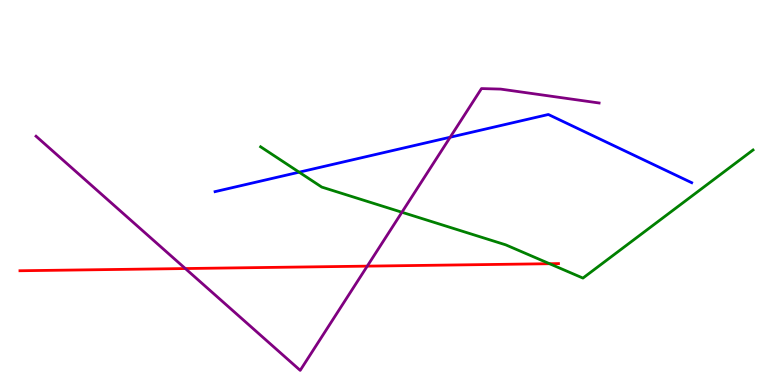[{'lines': ['blue', 'red'], 'intersections': []}, {'lines': ['green', 'red'], 'intersections': [{'x': 7.09, 'y': 3.15}]}, {'lines': ['purple', 'red'], 'intersections': [{'x': 2.39, 'y': 3.02}, {'x': 4.74, 'y': 3.09}]}, {'lines': ['blue', 'green'], 'intersections': [{'x': 3.86, 'y': 5.53}]}, {'lines': ['blue', 'purple'], 'intersections': [{'x': 5.81, 'y': 6.44}]}, {'lines': ['green', 'purple'], 'intersections': [{'x': 5.19, 'y': 4.49}]}]